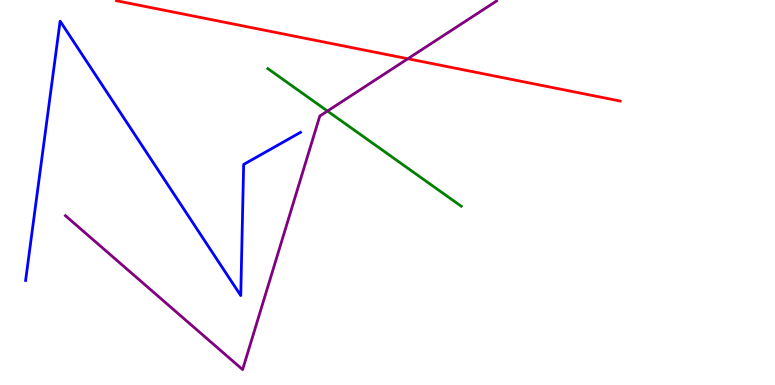[{'lines': ['blue', 'red'], 'intersections': []}, {'lines': ['green', 'red'], 'intersections': []}, {'lines': ['purple', 'red'], 'intersections': [{'x': 5.26, 'y': 8.47}]}, {'lines': ['blue', 'green'], 'intersections': []}, {'lines': ['blue', 'purple'], 'intersections': []}, {'lines': ['green', 'purple'], 'intersections': [{'x': 4.23, 'y': 7.12}]}]